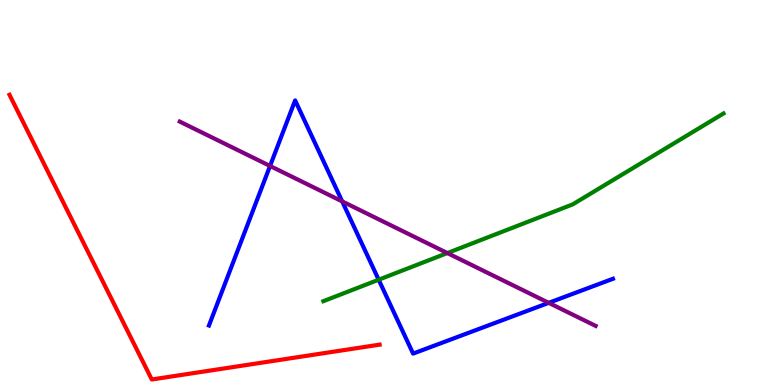[{'lines': ['blue', 'red'], 'intersections': []}, {'lines': ['green', 'red'], 'intersections': []}, {'lines': ['purple', 'red'], 'intersections': []}, {'lines': ['blue', 'green'], 'intersections': [{'x': 4.89, 'y': 2.73}]}, {'lines': ['blue', 'purple'], 'intersections': [{'x': 3.48, 'y': 5.69}, {'x': 4.42, 'y': 4.77}, {'x': 7.08, 'y': 2.13}]}, {'lines': ['green', 'purple'], 'intersections': [{'x': 5.77, 'y': 3.43}]}]